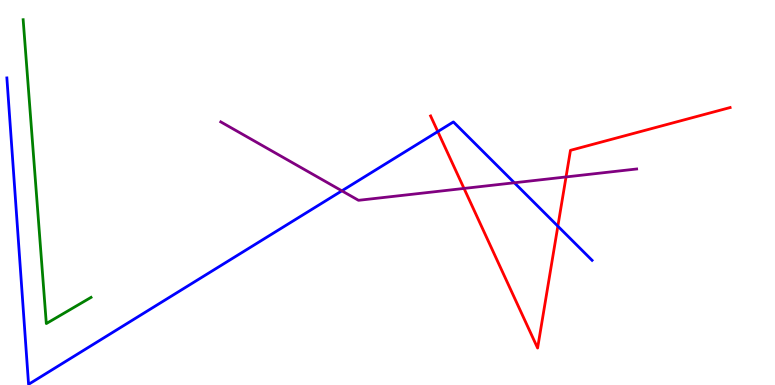[{'lines': ['blue', 'red'], 'intersections': [{'x': 5.65, 'y': 6.58}, {'x': 7.2, 'y': 4.13}]}, {'lines': ['green', 'red'], 'intersections': []}, {'lines': ['purple', 'red'], 'intersections': [{'x': 5.99, 'y': 5.11}, {'x': 7.3, 'y': 5.4}]}, {'lines': ['blue', 'green'], 'intersections': []}, {'lines': ['blue', 'purple'], 'intersections': [{'x': 4.41, 'y': 5.04}, {'x': 6.64, 'y': 5.25}]}, {'lines': ['green', 'purple'], 'intersections': []}]